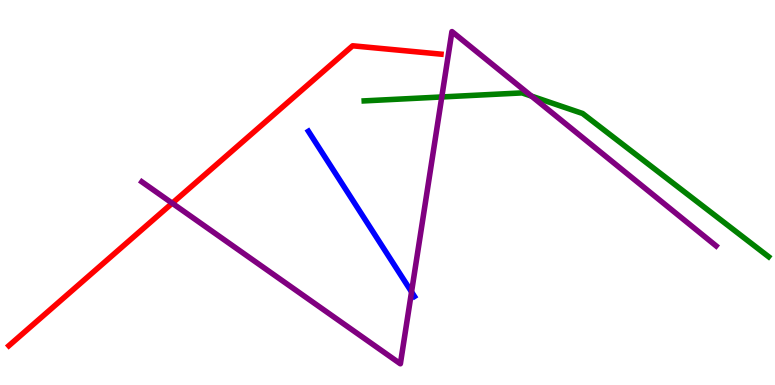[{'lines': ['blue', 'red'], 'intersections': []}, {'lines': ['green', 'red'], 'intersections': []}, {'lines': ['purple', 'red'], 'intersections': [{'x': 2.22, 'y': 4.72}]}, {'lines': ['blue', 'green'], 'intersections': []}, {'lines': ['blue', 'purple'], 'intersections': [{'x': 5.31, 'y': 2.42}]}, {'lines': ['green', 'purple'], 'intersections': [{'x': 5.7, 'y': 7.48}, {'x': 6.86, 'y': 7.5}]}]